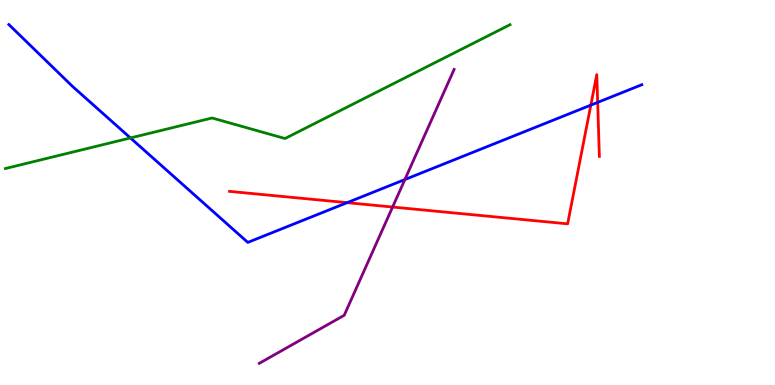[{'lines': ['blue', 'red'], 'intersections': [{'x': 4.48, 'y': 4.74}, {'x': 7.62, 'y': 7.27}, {'x': 7.71, 'y': 7.34}]}, {'lines': ['green', 'red'], 'intersections': []}, {'lines': ['purple', 'red'], 'intersections': [{'x': 5.07, 'y': 4.62}]}, {'lines': ['blue', 'green'], 'intersections': [{'x': 1.68, 'y': 6.42}]}, {'lines': ['blue', 'purple'], 'intersections': [{'x': 5.22, 'y': 5.34}]}, {'lines': ['green', 'purple'], 'intersections': []}]